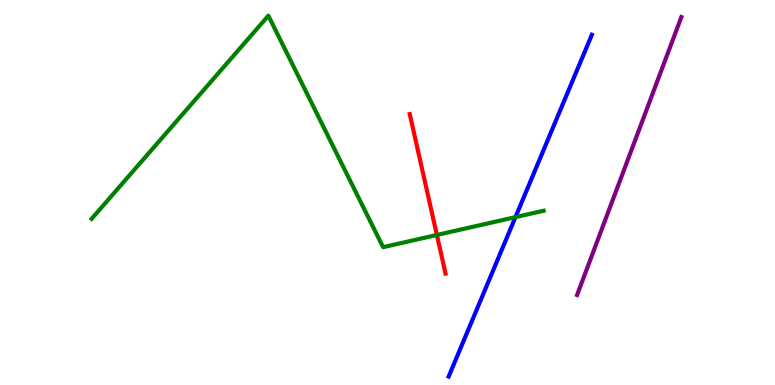[{'lines': ['blue', 'red'], 'intersections': []}, {'lines': ['green', 'red'], 'intersections': [{'x': 5.64, 'y': 3.9}]}, {'lines': ['purple', 'red'], 'intersections': []}, {'lines': ['blue', 'green'], 'intersections': [{'x': 6.65, 'y': 4.36}]}, {'lines': ['blue', 'purple'], 'intersections': []}, {'lines': ['green', 'purple'], 'intersections': []}]